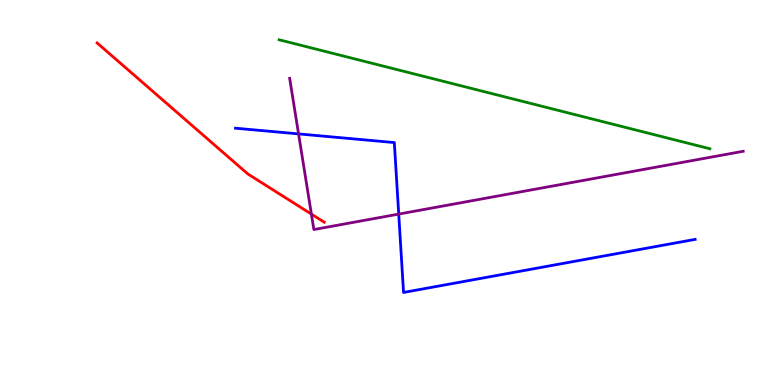[{'lines': ['blue', 'red'], 'intersections': []}, {'lines': ['green', 'red'], 'intersections': []}, {'lines': ['purple', 'red'], 'intersections': [{'x': 4.02, 'y': 4.44}]}, {'lines': ['blue', 'green'], 'intersections': []}, {'lines': ['blue', 'purple'], 'intersections': [{'x': 3.85, 'y': 6.52}, {'x': 5.14, 'y': 4.44}]}, {'lines': ['green', 'purple'], 'intersections': []}]